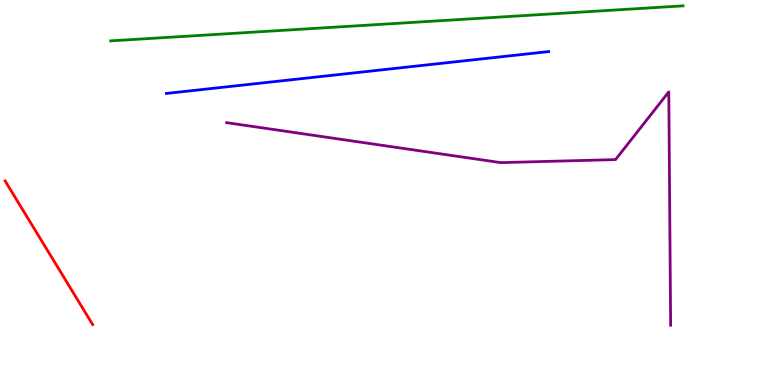[{'lines': ['blue', 'red'], 'intersections': []}, {'lines': ['green', 'red'], 'intersections': []}, {'lines': ['purple', 'red'], 'intersections': []}, {'lines': ['blue', 'green'], 'intersections': []}, {'lines': ['blue', 'purple'], 'intersections': []}, {'lines': ['green', 'purple'], 'intersections': []}]